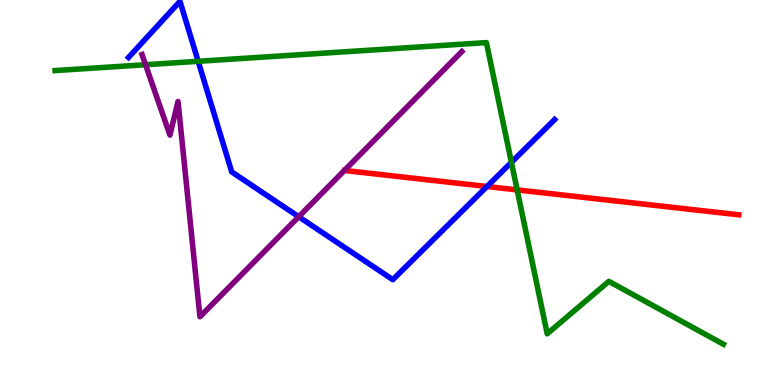[{'lines': ['blue', 'red'], 'intersections': [{'x': 6.28, 'y': 5.16}]}, {'lines': ['green', 'red'], 'intersections': [{'x': 6.67, 'y': 5.07}]}, {'lines': ['purple', 'red'], 'intersections': []}, {'lines': ['blue', 'green'], 'intersections': [{'x': 2.56, 'y': 8.41}, {'x': 6.6, 'y': 5.78}]}, {'lines': ['blue', 'purple'], 'intersections': [{'x': 3.85, 'y': 4.37}]}, {'lines': ['green', 'purple'], 'intersections': [{'x': 1.88, 'y': 8.32}]}]